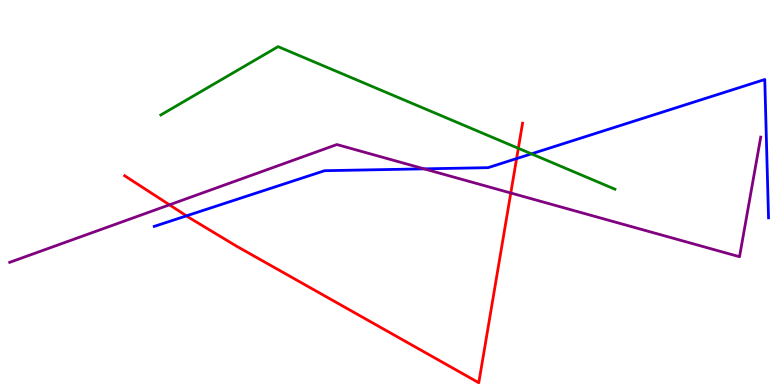[{'lines': ['blue', 'red'], 'intersections': [{'x': 2.41, 'y': 4.39}, {'x': 6.67, 'y': 5.88}]}, {'lines': ['green', 'red'], 'intersections': [{'x': 6.69, 'y': 6.15}]}, {'lines': ['purple', 'red'], 'intersections': [{'x': 2.19, 'y': 4.68}, {'x': 6.59, 'y': 4.99}]}, {'lines': ['blue', 'green'], 'intersections': [{'x': 6.86, 'y': 6.0}]}, {'lines': ['blue', 'purple'], 'intersections': [{'x': 5.47, 'y': 5.61}]}, {'lines': ['green', 'purple'], 'intersections': []}]